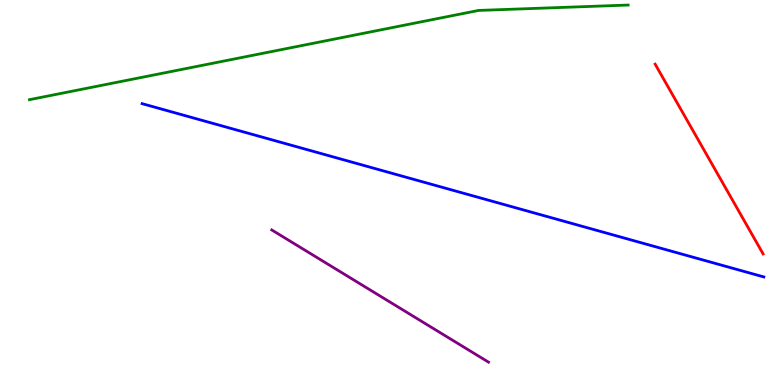[{'lines': ['blue', 'red'], 'intersections': []}, {'lines': ['green', 'red'], 'intersections': []}, {'lines': ['purple', 'red'], 'intersections': []}, {'lines': ['blue', 'green'], 'intersections': []}, {'lines': ['blue', 'purple'], 'intersections': []}, {'lines': ['green', 'purple'], 'intersections': []}]